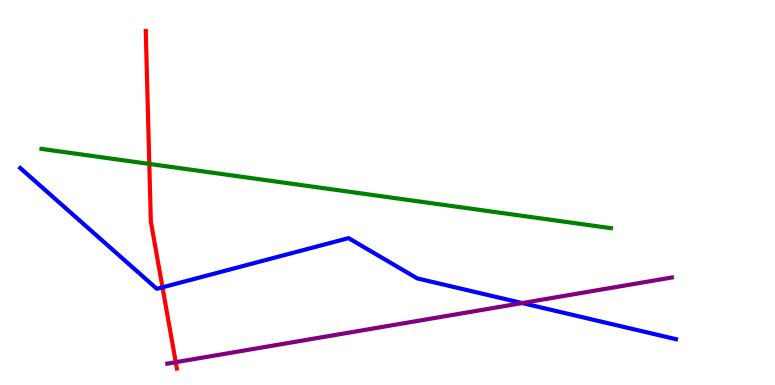[{'lines': ['blue', 'red'], 'intersections': [{'x': 2.1, 'y': 2.54}]}, {'lines': ['green', 'red'], 'intersections': [{'x': 1.93, 'y': 5.74}]}, {'lines': ['purple', 'red'], 'intersections': [{'x': 2.27, 'y': 0.592}]}, {'lines': ['blue', 'green'], 'intersections': []}, {'lines': ['blue', 'purple'], 'intersections': [{'x': 6.74, 'y': 2.13}]}, {'lines': ['green', 'purple'], 'intersections': []}]